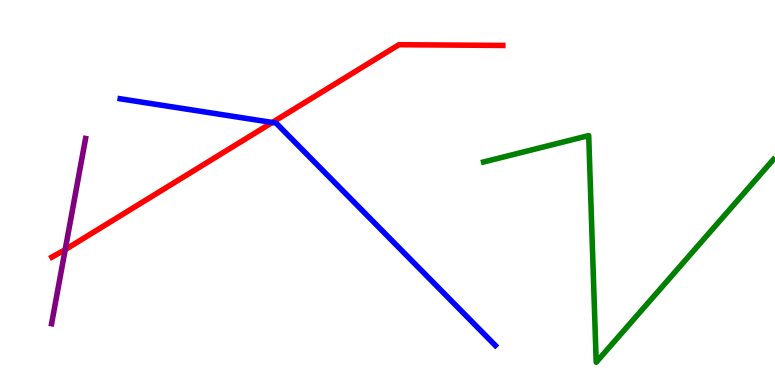[{'lines': ['blue', 'red'], 'intersections': [{'x': 3.51, 'y': 6.82}]}, {'lines': ['green', 'red'], 'intersections': []}, {'lines': ['purple', 'red'], 'intersections': [{'x': 0.841, 'y': 3.52}]}, {'lines': ['blue', 'green'], 'intersections': []}, {'lines': ['blue', 'purple'], 'intersections': []}, {'lines': ['green', 'purple'], 'intersections': []}]